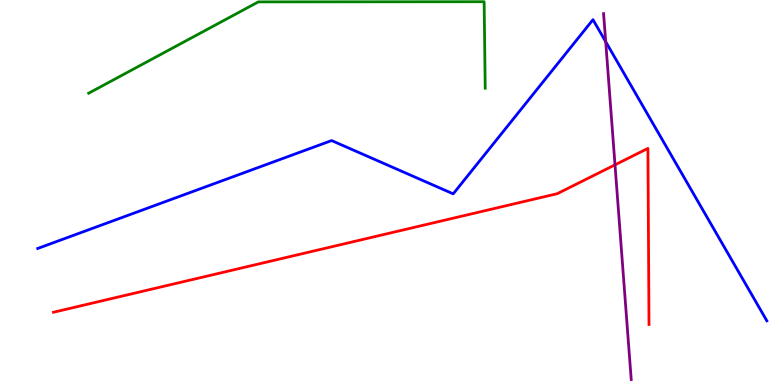[{'lines': ['blue', 'red'], 'intersections': []}, {'lines': ['green', 'red'], 'intersections': []}, {'lines': ['purple', 'red'], 'intersections': [{'x': 7.94, 'y': 5.72}]}, {'lines': ['blue', 'green'], 'intersections': []}, {'lines': ['blue', 'purple'], 'intersections': [{'x': 7.82, 'y': 8.92}]}, {'lines': ['green', 'purple'], 'intersections': []}]